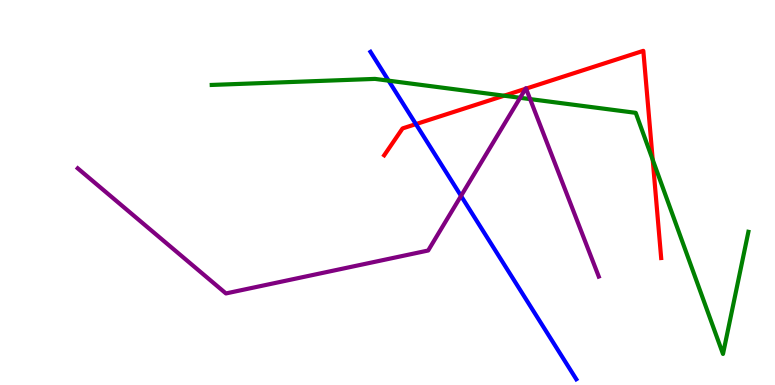[{'lines': ['blue', 'red'], 'intersections': [{'x': 5.37, 'y': 6.78}]}, {'lines': ['green', 'red'], 'intersections': [{'x': 6.5, 'y': 7.51}, {'x': 8.42, 'y': 5.85}]}, {'lines': ['purple', 'red'], 'intersections': [{'x': 6.78, 'y': 7.69}, {'x': 6.79, 'y': 7.7}]}, {'lines': ['blue', 'green'], 'intersections': [{'x': 5.01, 'y': 7.9}]}, {'lines': ['blue', 'purple'], 'intersections': [{'x': 5.95, 'y': 4.91}]}, {'lines': ['green', 'purple'], 'intersections': [{'x': 6.71, 'y': 7.46}, {'x': 6.84, 'y': 7.43}]}]